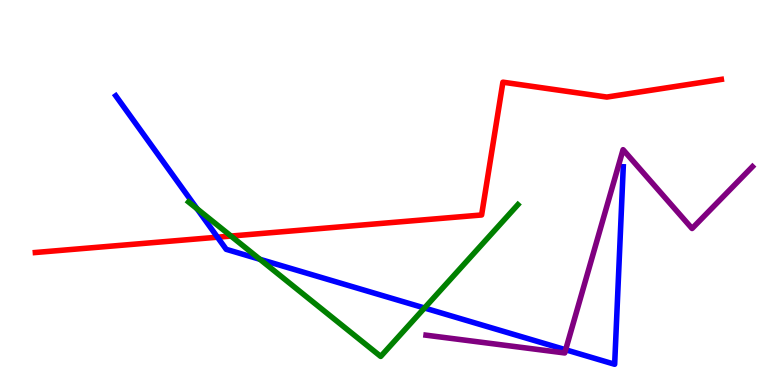[{'lines': ['blue', 'red'], 'intersections': [{'x': 2.81, 'y': 3.84}]}, {'lines': ['green', 'red'], 'intersections': [{'x': 2.98, 'y': 3.87}]}, {'lines': ['purple', 'red'], 'intersections': []}, {'lines': ['blue', 'green'], 'intersections': [{'x': 2.54, 'y': 4.58}, {'x': 3.35, 'y': 3.27}, {'x': 5.48, 'y': 2.0}]}, {'lines': ['blue', 'purple'], 'intersections': [{'x': 7.3, 'y': 0.915}]}, {'lines': ['green', 'purple'], 'intersections': []}]